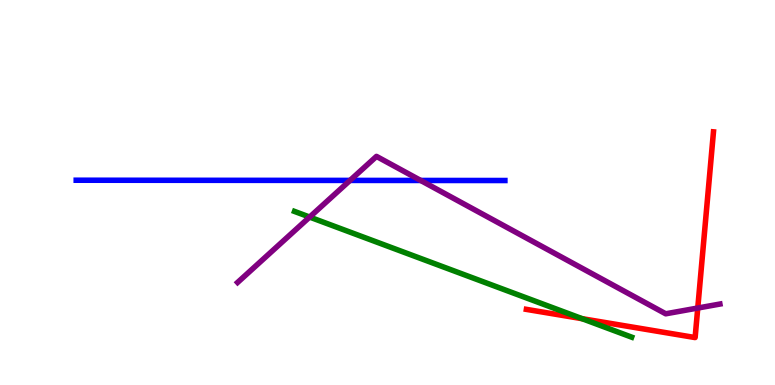[{'lines': ['blue', 'red'], 'intersections': []}, {'lines': ['green', 'red'], 'intersections': [{'x': 7.51, 'y': 1.72}]}, {'lines': ['purple', 'red'], 'intersections': [{'x': 9.0, 'y': 2.0}]}, {'lines': ['blue', 'green'], 'intersections': []}, {'lines': ['blue', 'purple'], 'intersections': [{'x': 4.52, 'y': 5.31}, {'x': 5.43, 'y': 5.31}]}, {'lines': ['green', 'purple'], 'intersections': [{'x': 4.0, 'y': 4.36}]}]